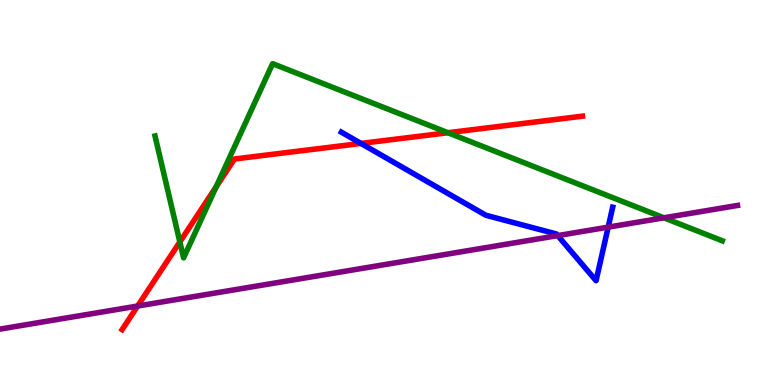[{'lines': ['blue', 'red'], 'intersections': [{'x': 4.66, 'y': 6.27}]}, {'lines': ['green', 'red'], 'intersections': [{'x': 2.32, 'y': 3.72}, {'x': 2.79, 'y': 5.15}, {'x': 5.78, 'y': 6.55}]}, {'lines': ['purple', 'red'], 'intersections': [{'x': 1.78, 'y': 2.05}]}, {'lines': ['blue', 'green'], 'intersections': []}, {'lines': ['blue', 'purple'], 'intersections': [{'x': 7.2, 'y': 3.88}, {'x': 7.85, 'y': 4.1}]}, {'lines': ['green', 'purple'], 'intersections': [{'x': 8.57, 'y': 4.34}]}]